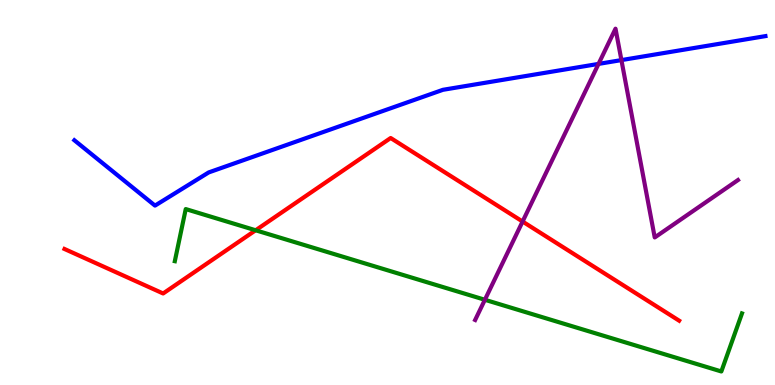[{'lines': ['blue', 'red'], 'intersections': []}, {'lines': ['green', 'red'], 'intersections': [{'x': 3.3, 'y': 4.02}]}, {'lines': ['purple', 'red'], 'intersections': [{'x': 6.74, 'y': 4.25}]}, {'lines': ['blue', 'green'], 'intersections': []}, {'lines': ['blue', 'purple'], 'intersections': [{'x': 7.72, 'y': 8.34}, {'x': 8.02, 'y': 8.44}]}, {'lines': ['green', 'purple'], 'intersections': [{'x': 6.26, 'y': 2.21}]}]